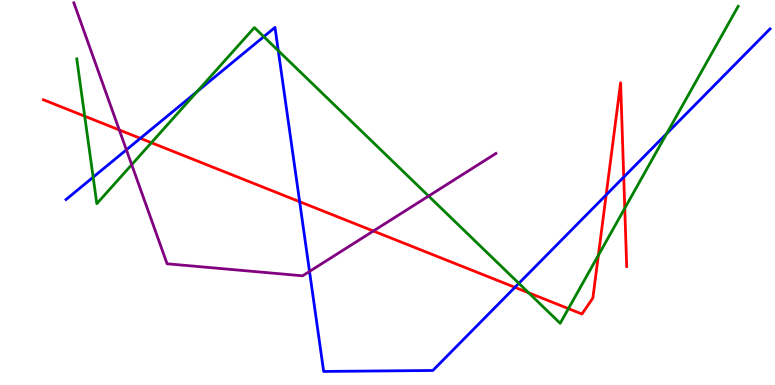[{'lines': ['blue', 'red'], 'intersections': [{'x': 1.81, 'y': 6.41}, {'x': 3.87, 'y': 4.76}, {'x': 6.64, 'y': 2.54}, {'x': 7.82, 'y': 4.94}, {'x': 8.05, 'y': 5.4}]}, {'lines': ['green', 'red'], 'intersections': [{'x': 1.09, 'y': 6.98}, {'x': 1.95, 'y': 6.29}, {'x': 6.82, 'y': 2.4}, {'x': 7.33, 'y': 1.98}, {'x': 7.72, 'y': 3.37}, {'x': 8.06, 'y': 4.59}]}, {'lines': ['purple', 'red'], 'intersections': [{'x': 1.54, 'y': 6.62}, {'x': 4.82, 'y': 4.0}]}, {'lines': ['blue', 'green'], 'intersections': [{'x': 1.2, 'y': 5.4}, {'x': 2.54, 'y': 7.62}, {'x': 3.4, 'y': 9.05}, {'x': 3.59, 'y': 8.68}, {'x': 6.7, 'y': 2.64}, {'x': 8.6, 'y': 6.53}]}, {'lines': ['blue', 'purple'], 'intersections': [{'x': 1.63, 'y': 6.11}, {'x': 3.99, 'y': 2.95}]}, {'lines': ['green', 'purple'], 'intersections': [{'x': 1.7, 'y': 5.72}, {'x': 5.53, 'y': 4.91}]}]